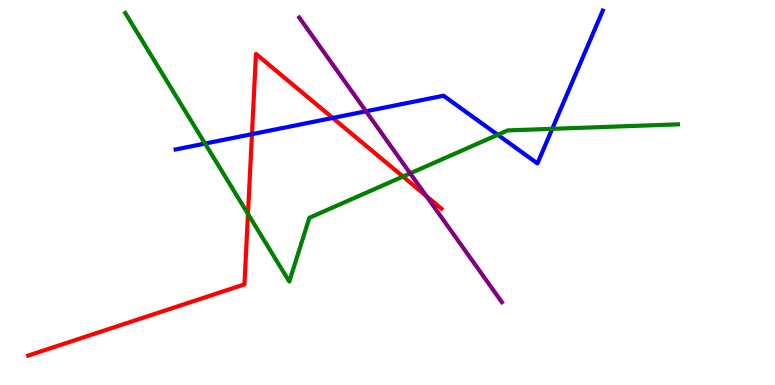[{'lines': ['blue', 'red'], 'intersections': [{'x': 3.25, 'y': 6.52}, {'x': 4.29, 'y': 6.94}]}, {'lines': ['green', 'red'], 'intersections': [{'x': 3.2, 'y': 4.44}, {'x': 5.2, 'y': 5.41}]}, {'lines': ['purple', 'red'], 'intersections': [{'x': 5.5, 'y': 4.91}]}, {'lines': ['blue', 'green'], 'intersections': [{'x': 2.65, 'y': 6.27}, {'x': 6.42, 'y': 6.5}, {'x': 7.13, 'y': 6.65}]}, {'lines': ['blue', 'purple'], 'intersections': [{'x': 4.72, 'y': 7.11}]}, {'lines': ['green', 'purple'], 'intersections': [{'x': 5.29, 'y': 5.5}]}]